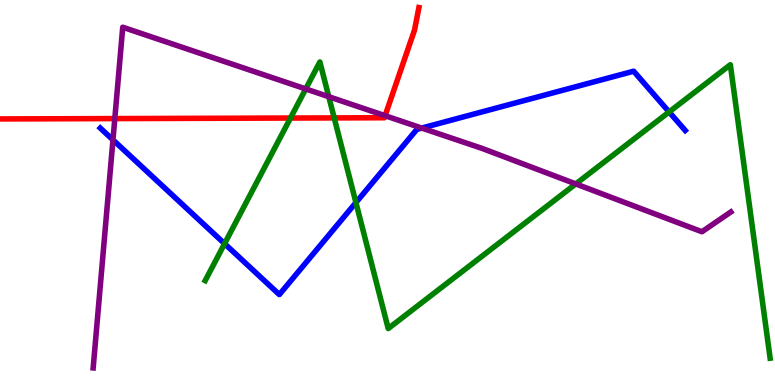[{'lines': ['blue', 'red'], 'intersections': []}, {'lines': ['green', 'red'], 'intersections': [{'x': 3.75, 'y': 6.93}, {'x': 4.31, 'y': 6.94}]}, {'lines': ['purple', 'red'], 'intersections': [{'x': 1.48, 'y': 6.92}, {'x': 4.97, 'y': 6.99}]}, {'lines': ['blue', 'green'], 'intersections': [{'x': 2.9, 'y': 3.67}, {'x': 4.59, 'y': 4.74}, {'x': 8.63, 'y': 7.09}]}, {'lines': ['blue', 'purple'], 'intersections': [{'x': 1.46, 'y': 6.37}, {'x': 5.44, 'y': 6.67}]}, {'lines': ['green', 'purple'], 'intersections': [{'x': 3.94, 'y': 7.69}, {'x': 4.24, 'y': 7.49}, {'x': 7.43, 'y': 5.22}]}]